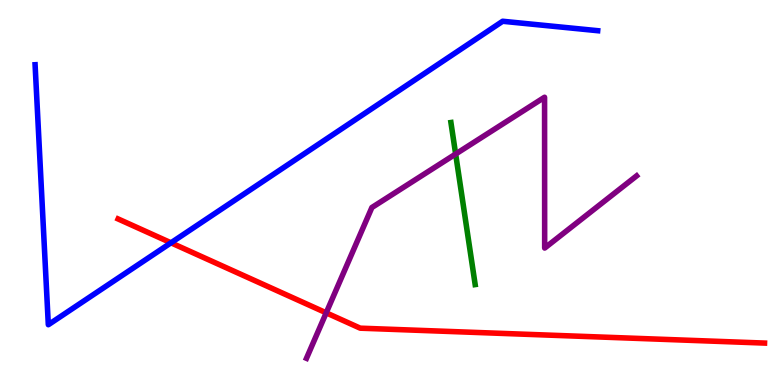[{'lines': ['blue', 'red'], 'intersections': [{'x': 2.21, 'y': 3.69}]}, {'lines': ['green', 'red'], 'intersections': []}, {'lines': ['purple', 'red'], 'intersections': [{'x': 4.21, 'y': 1.87}]}, {'lines': ['blue', 'green'], 'intersections': []}, {'lines': ['blue', 'purple'], 'intersections': []}, {'lines': ['green', 'purple'], 'intersections': [{'x': 5.88, 'y': 6.0}]}]